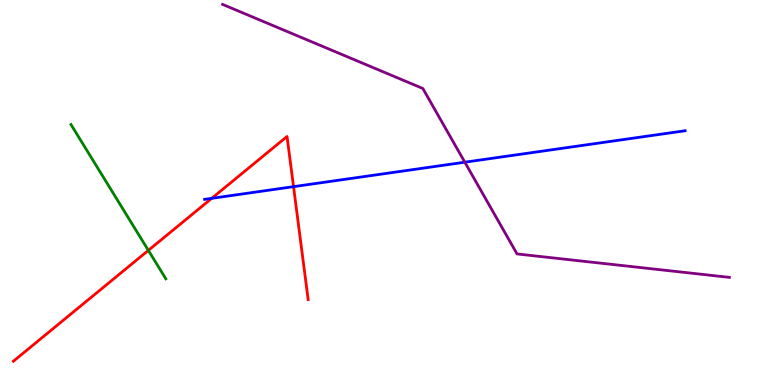[{'lines': ['blue', 'red'], 'intersections': [{'x': 2.73, 'y': 4.85}, {'x': 3.79, 'y': 5.15}]}, {'lines': ['green', 'red'], 'intersections': [{'x': 1.91, 'y': 3.5}]}, {'lines': ['purple', 'red'], 'intersections': []}, {'lines': ['blue', 'green'], 'intersections': []}, {'lines': ['blue', 'purple'], 'intersections': [{'x': 6.0, 'y': 5.79}]}, {'lines': ['green', 'purple'], 'intersections': []}]